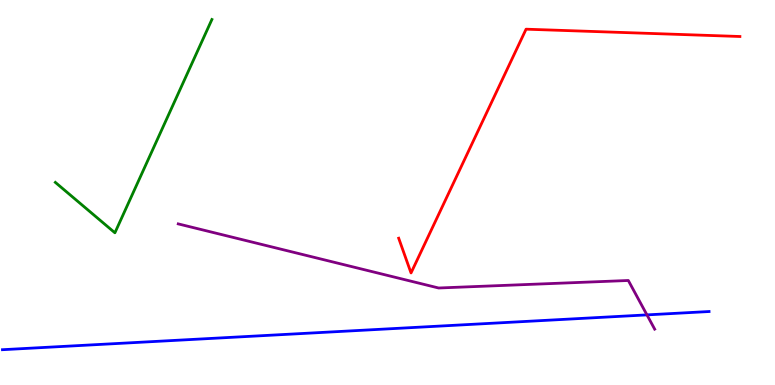[{'lines': ['blue', 'red'], 'intersections': []}, {'lines': ['green', 'red'], 'intersections': []}, {'lines': ['purple', 'red'], 'intersections': []}, {'lines': ['blue', 'green'], 'intersections': []}, {'lines': ['blue', 'purple'], 'intersections': [{'x': 8.35, 'y': 1.82}]}, {'lines': ['green', 'purple'], 'intersections': []}]